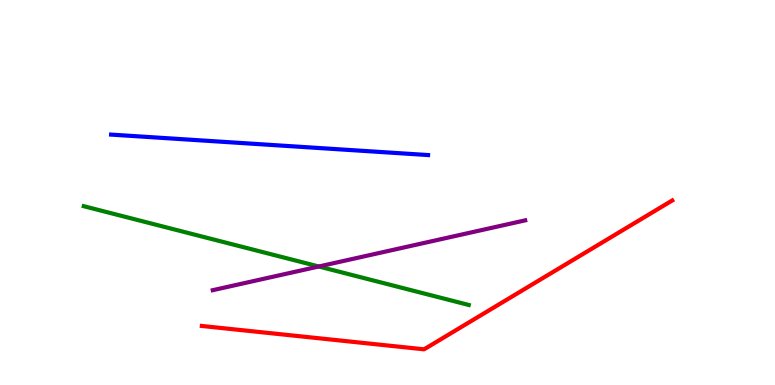[{'lines': ['blue', 'red'], 'intersections': []}, {'lines': ['green', 'red'], 'intersections': []}, {'lines': ['purple', 'red'], 'intersections': []}, {'lines': ['blue', 'green'], 'intersections': []}, {'lines': ['blue', 'purple'], 'intersections': []}, {'lines': ['green', 'purple'], 'intersections': [{'x': 4.11, 'y': 3.08}]}]